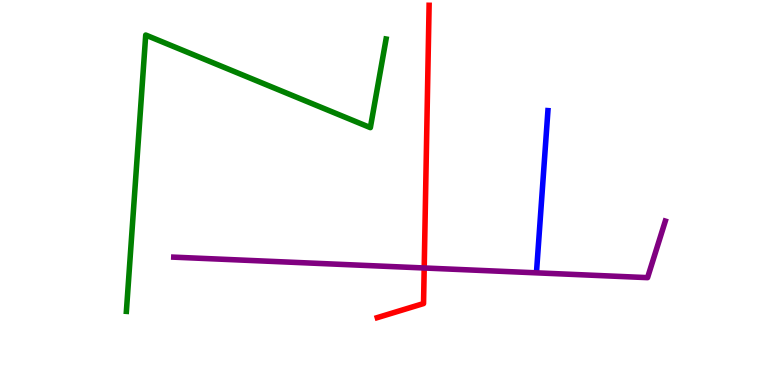[{'lines': ['blue', 'red'], 'intersections': []}, {'lines': ['green', 'red'], 'intersections': []}, {'lines': ['purple', 'red'], 'intersections': [{'x': 5.47, 'y': 3.04}]}, {'lines': ['blue', 'green'], 'intersections': []}, {'lines': ['blue', 'purple'], 'intersections': []}, {'lines': ['green', 'purple'], 'intersections': []}]